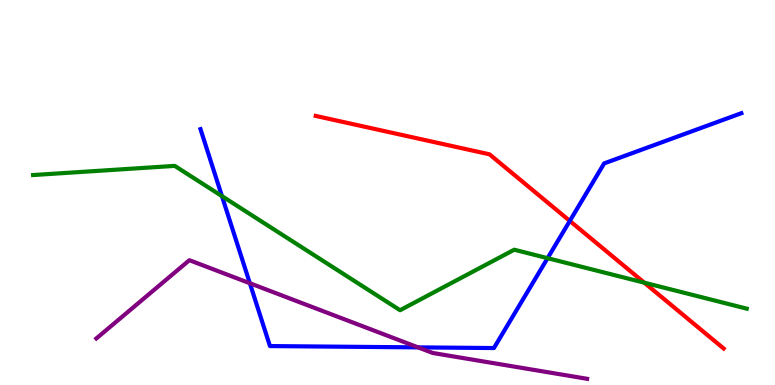[{'lines': ['blue', 'red'], 'intersections': [{'x': 7.35, 'y': 4.26}]}, {'lines': ['green', 'red'], 'intersections': [{'x': 8.31, 'y': 2.66}]}, {'lines': ['purple', 'red'], 'intersections': []}, {'lines': ['blue', 'green'], 'intersections': [{'x': 2.86, 'y': 4.91}, {'x': 7.07, 'y': 3.29}]}, {'lines': ['blue', 'purple'], 'intersections': [{'x': 3.22, 'y': 2.64}, {'x': 5.39, 'y': 0.977}]}, {'lines': ['green', 'purple'], 'intersections': []}]